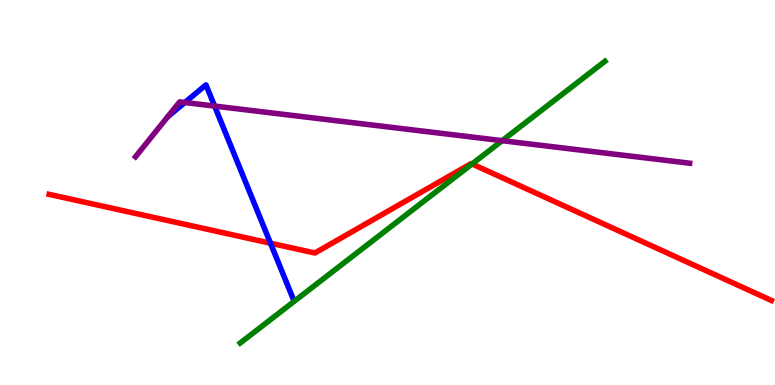[{'lines': ['blue', 'red'], 'intersections': [{'x': 3.49, 'y': 3.68}]}, {'lines': ['green', 'red'], 'intersections': [{'x': 6.09, 'y': 5.74}]}, {'lines': ['purple', 'red'], 'intersections': []}, {'lines': ['blue', 'green'], 'intersections': []}, {'lines': ['blue', 'purple'], 'intersections': [{'x': 2.39, 'y': 7.34}, {'x': 2.77, 'y': 7.24}]}, {'lines': ['green', 'purple'], 'intersections': [{'x': 6.48, 'y': 6.35}]}]